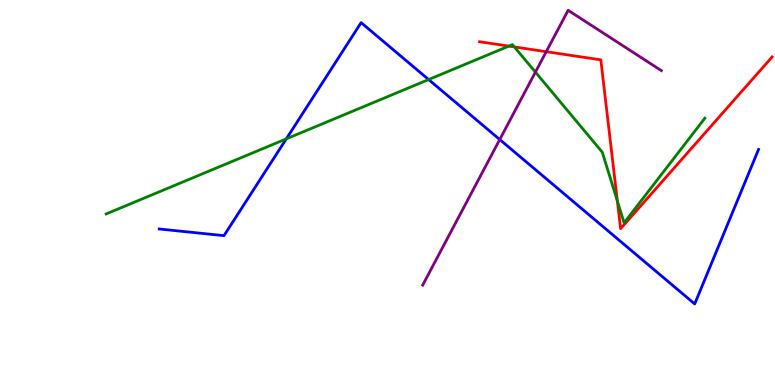[{'lines': ['blue', 'red'], 'intersections': []}, {'lines': ['green', 'red'], 'intersections': [{'x': 6.57, 'y': 8.8}, {'x': 6.64, 'y': 8.78}, {'x': 7.97, 'y': 4.78}]}, {'lines': ['purple', 'red'], 'intersections': [{'x': 7.05, 'y': 8.66}]}, {'lines': ['blue', 'green'], 'intersections': [{'x': 3.69, 'y': 6.39}, {'x': 5.53, 'y': 7.93}]}, {'lines': ['blue', 'purple'], 'intersections': [{'x': 6.45, 'y': 6.38}]}, {'lines': ['green', 'purple'], 'intersections': [{'x': 6.91, 'y': 8.13}]}]